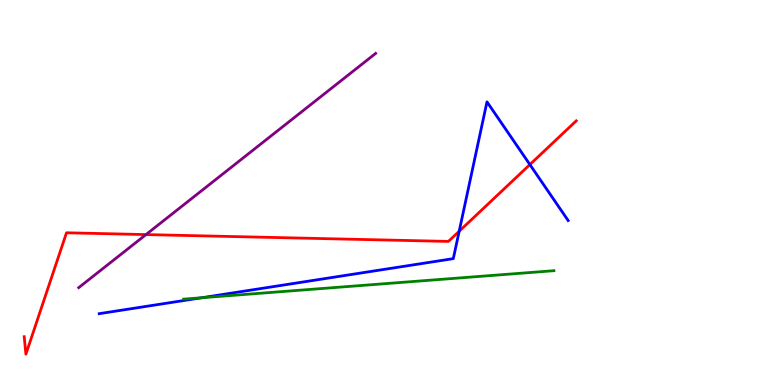[{'lines': ['blue', 'red'], 'intersections': [{'x': 5.92, 'y': 3.99}, {'x': 6.84, 'y': 5.73}]}, {'lines': ['green', 'red'], 'intersections': []}, {'lines': ['purple', 'red'], 'intersections': [{'x': 1.88, 'y': 3.91}]}, {'lines': ['blue', 'green'], 'intersections': [{'x': 2.6, 'y': 2.27}]}, {'lines': ['blue', 'purple'], 'intersections': []}, {'lines': ['green', 'purple'], 'intersections': []}]